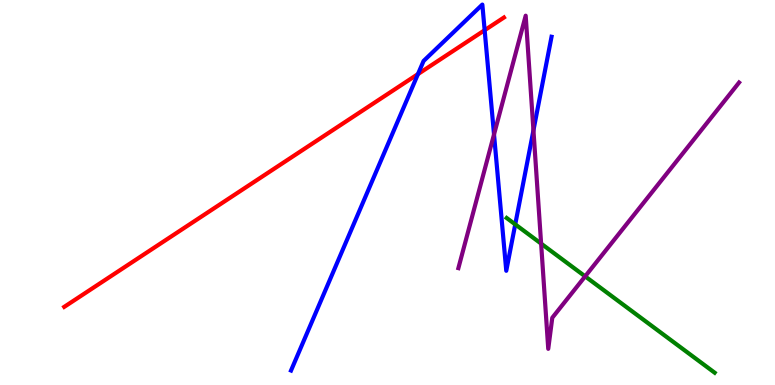[{'lines': ['blue', 'red'], 'intersections': [{'x': 5.39, 'y': 8.08}, {'x': 6.25, 'y': 9.22}]}, {'lines': ['green', 'red'], 'intersections': []}, {'lines': ['purple', 'red'], 'intersections': []}, {'lines': ['blue', 'green'], 'intersections': [{'x': 6.65, 'y': 4.17}]}, {'lines': ['blue', 'purple'], 'intersections': [{'x': 6.37, 'y': 6.51}, {'x': 6.88, 'y': 6.62}]}, {'lines': ['green', 'purple'], 'intersections': [{'x': 6.98, 'y': 3.67}, {'x': 7.55, 'y': 2.82}]}]